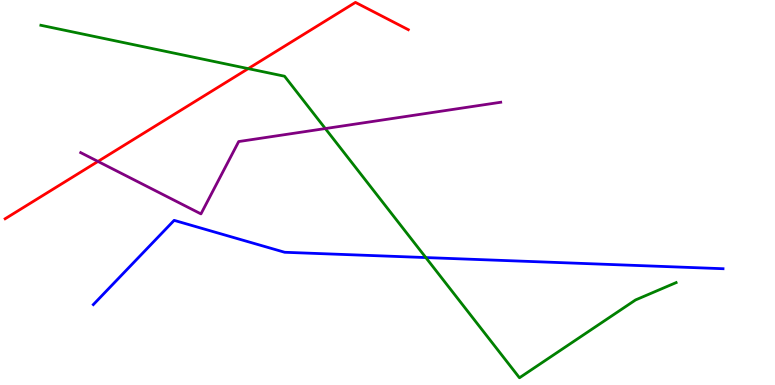[{'lines': ['blue', 'red'], 'intersections': []}, {'lines': ['green', 'red'], 'intersections': [{'x': 3.2, 'y': 8.22}]}, {'lines': ['purple', 'red'], 'intersections': [{'x': 1.26, 'y': 5.81}]}, {'lines': ['blue', 'green'], 'intersections': [{'x': 5.49, 'y': 3.31}]}, {'lines': ['blue', 'purple'], 'intersections': []}, {'lines': ['green', 'purple'], 'intersections': [{'x': 4.2, 'y': 6.66}]}]